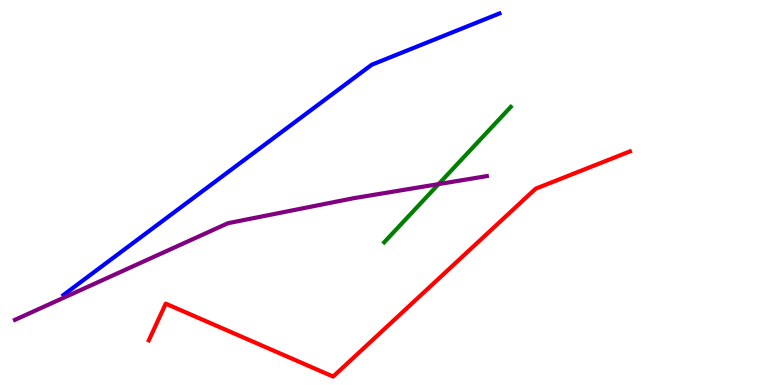[{'lines': ['blue', 'red'], 'intersections': []}, {'lines': ['green', 'red'], 'intersections': []}, {'lines': ['purple', 'red'], 'intersections': []}, {'lines': ['blue', 'green'], 'intersections': []}, {'lines': ['blue', 'purple'], 'intersections': []}, {'lines': ['green', 'purple'], 'intersections': [{'x': 5.66, 'y': 5.22}]}]